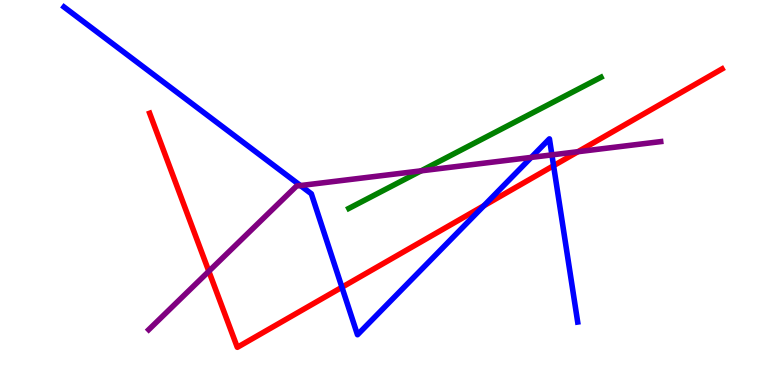[{'lines': ['blue', 'red'], 'intersections': [{'x': 4.41, 'y': 2.54}, {'x': 6.24, 'y': 4.66}, {'x': 7.14, 'y': 5.7}]}, {'lines': ['green', 'red'], 'intersections': []}, {'lines': ['purple', 'red'], 'intersections': [{'x': 2.69, 'y': 2.95}, {'x': 7.46, 'y': 6.06}]}, {'lines': ['blue', 'green'], 'intersections': []}, {'lines': ['blue', 'purple'], 'intersections': [{'x': 3.88, 'y': 5.18}, {'x': 6.85, 'y': 5.91}, {'x': 7.12, 'y': 5.98}]}, {'lines': ['green', 'purple'], 'intersections': [{'x': 5.43, 'y': 5.56}]}]